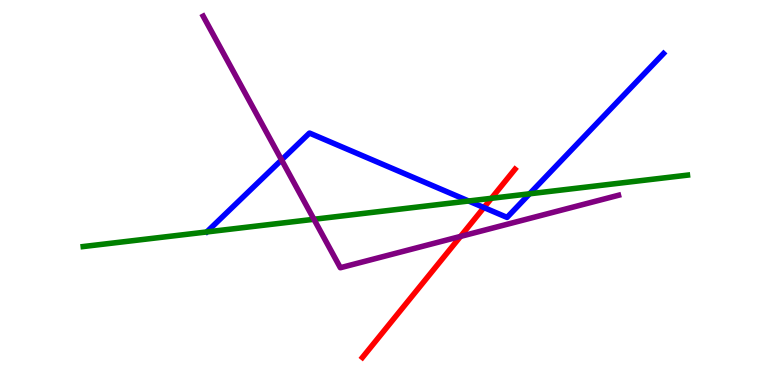[{'lines': ['blue', 'red'], 'intersections': [{'x': 6.24, 'y': 4.61}]}, {'lines': ['green', 'red'], 'intersections': [{'x': 6.34, 'y': 4.85}]}, {'lines': ['purple', 'red'], 'intersections': [{'x': 5.94, 'y': 3.86}]}, {'lines': ['blue', 'green'], 'intersections': [{'x': 6.05, 'y': 4.78}, {'x': 6.83, 'y': 4.97}]}, {'lines': ['blue', 'purple'], 'intersections': [{'x': 3.63, 'y': 5.85}]}, {'lines': ['green', 'purple'], 'intersections': [{'x': 4.05, 'y': 4.3}]}]